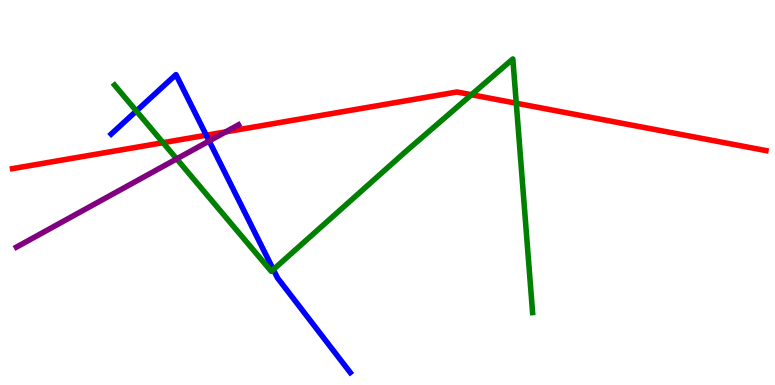[{'lines': ['blue', 'red'], 'intersections': [{'x': 2.66, 'y': 6.49}]}, {'lines': ['green', 'red'], 'intersections': [{'x': 2.1, 'y': 6.29}, {'x': 6.08, 'y': 7.54}, {'x': 6.66, 'y': 7.32}]}, {'lines': ['purple', 'red'], 'intersections': [{'x': 2.91, 'y': 6.57}]}, {'lines': ['blue', 'green'], 'intersections': [{'x': 1.76, 'y': 7.12}, {'x': 3.53, 'y': 3.0}]}, {'lines': ['blue', 'purple'], 'intersections': [{'x': 2.7, 'y': 6.34}]}, {'lines': ['green', 'purple'], 'intersections': [{'x': 2.28, 'y': 5.87}]}]